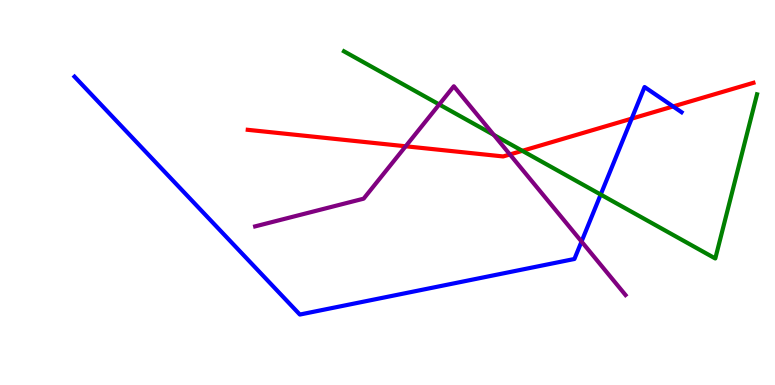[{'lines': ['blue', 'red'], 'intersections': [{'x': 8.15, 'y': 6.92}, {'x': 8.69, 'y': 7.24}]}, {'lines': ['green', 'red'], 'intersections': [{'x': 6.74, 'y': 6.08}]}, {'lines': ['purple', 'red'], 'intersections': [{'x': 5.23, 'y': 6.2}, {'x': 6.58, 'y': 5.99}]}, {'lines': ['blue', 'green'], 'intersections': [{'x': 7.75, 'y': 4.95}]}, {'lines': ['blue', 'purple'], 'intersections': [{'x': 7.5, 'y': 3.73}]}, {'lines': ['green', 'purple'], 'intersections': [{'x': 5.67, 'y': 7.29}, {'x': 6.37, 'y': 6.5}]}]